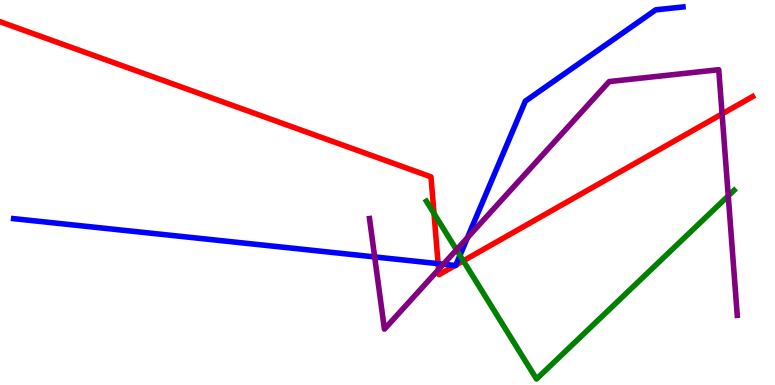[{'lines': ['blue', 'red'], 'intersections': [{'x': 5.65, 'y': 3.15}, {'x': 5.87, 'y': 3.1}, {'x': 5.88, 'y': 3.11}]}, {'lines': ['green', 'red'], 'intersections': [{'x': 5.6, 'y': 4.46}, {'x': 5.98, 'y': 3.23}]}, {'lines': ['purple', 'red'], 'intersections': [{'x': 5.66, 'y': 3.0}, {'x': 9.32, 'y': 7.04}]}, {'lines': ['blue', 'green'], 'intersections': [{'x': 5.93, 'y': 3.37}]}, {'lines': ['blue', 'purple'], 'intersections': [{'x': 4.83, 'y': 3.33}, {'x': 5.72, 'y': 3.14}, {'x': 6.03, 'y': 3.83}]}, {'lines': ['green', 'purple'], 'intersections': [{'x': 5.89, 'y': 3.51}, {'x': 9.4, 'y': 4.91}]}]